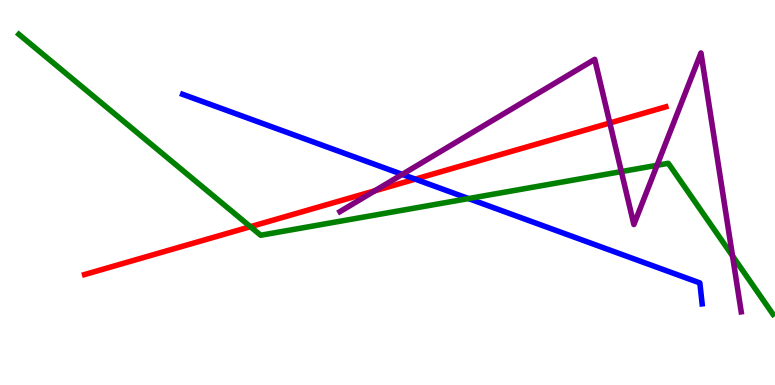[{'lines': ['blue', 'red'], 'intersections': [{'x': 5.36, 'y': 5.35}]}, {'lines': ['green', 'red'], 'intersections': [{'x': 3.23, 'y': 4.11}]}, {'lines': ['purple', 'red'], 'intersections': [{'x': 4.84, 'y': 5.04}, {'x': 7.87, 'y': 6.81}]}, {'lines': ['blue', 'green'], 'intersections': [{'x': 6.05, 'y': 4.84}]}, {'lines': ['blue', 'purple'], 'intersections': [{'x': 5.19, 'y': 5.47}]}, {'lines': ['green', 'purple'], 'intersections': [{'x': 8.02, 'y': 5.54}, {'x': 8.48, 'y': 5.71}, {'x': 9.45, 'y': 3.35}]}]